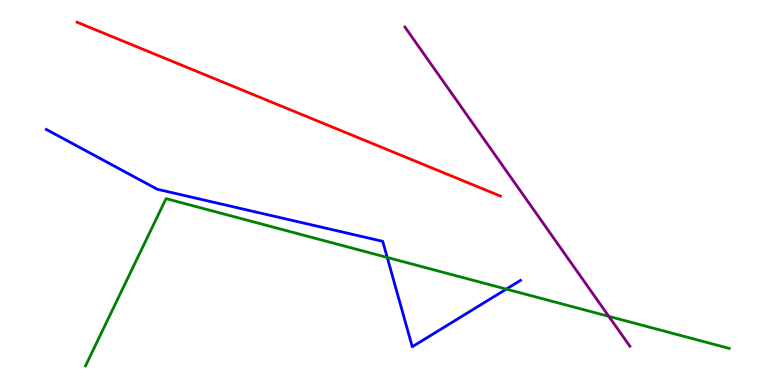[{'lines': ['blue', 'red'], 'intersections': []}, {'lines': ['green', 'red'], 'intersections': []}, {'lines': ['purple', 'red'], 'intersections': []}, {'lines': ['blue', 'green'], 'intersections': [{'x': 5.0, 'y': 3.31}, {'x': 6.53, 'y': 2.49}]}, {'lines': ['blue', 'purple'], 'intersections': []}, {'lines': ['green', 'purple'], 'intersections': [{'x': 7.86, 'y': 1.78}]}]